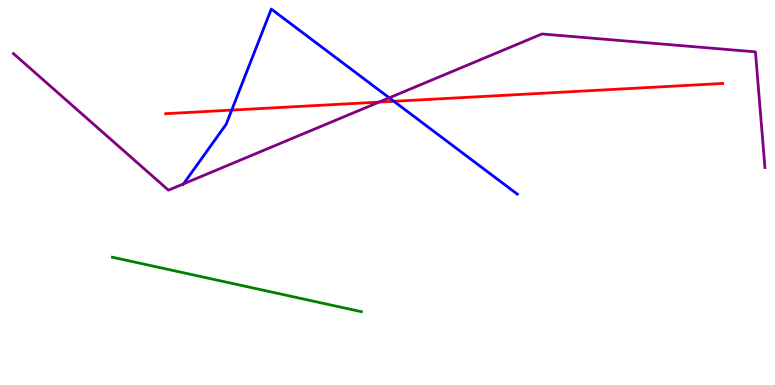[{'lines': ['blue', 'red'], 'intersections': [{'x': 2.99, 'y': 7.14}, {'x': 5.08, 'y': 7.37}]}, {'lines': ['green', 'red'], 'intersections': []}, {'lines': ['purple', 'red'], 'intersections': [{'x': 4.89, 'y': 7.35}]}, {'lines': ['blue', 'green'], 'intersections': []}, {'lines': ['blue', 'purple'], 'intersections': [{'x': 2.37, 'y': 5.22}, {'x': 5.02, 'y': 7.46}]}, {'lines': ['green', 'purple'], 'intersections': []}]